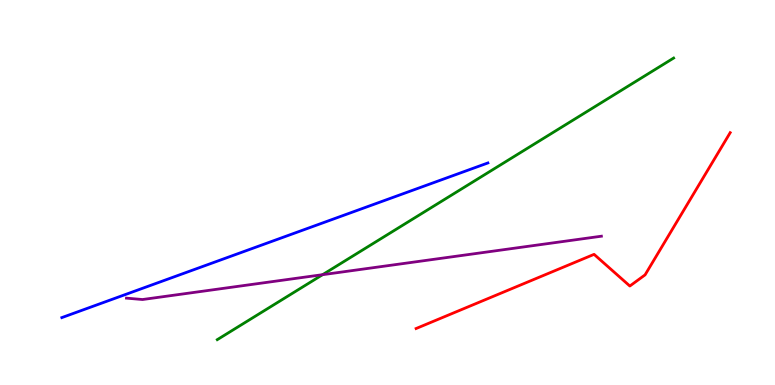[{'lines': ['blue', 'red'], 'intersections': []}, {'lines': ['green', 'red'], 'intersections': []}, {'lines': ['purple', 'red'], 'intersections': []}, {'lines': ['blue', 'green'], 'intersections': []}, {'lines': ['blue', 'purple'], 'intersections': []}, {'lines': ['green', 'purple'], 'intersections': [{'x': 4.16, 'y': 2.87}]}]